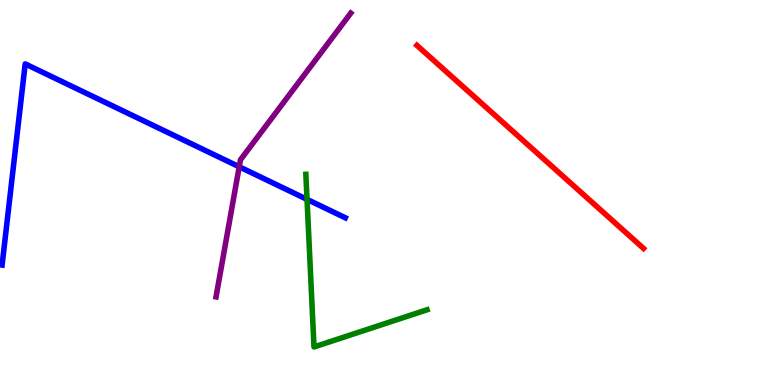[{'lines': ['blue', 'red'], 'intersections': []}, {'lines': ['green', 'red'], 'intersections': []}, {'lines': ['purple', 'red'], 'intersections': []}, {'lines': ['blue', 'green'], 'intersections': [{'x': 3.96, 'y': 4.82}]}, {'lines': ['blue', 'purple'], 'intersections': [{'x': 3.09, 'y': 5.67}]}, {'lines': ['green', 'purple'], 'intersections': []}]